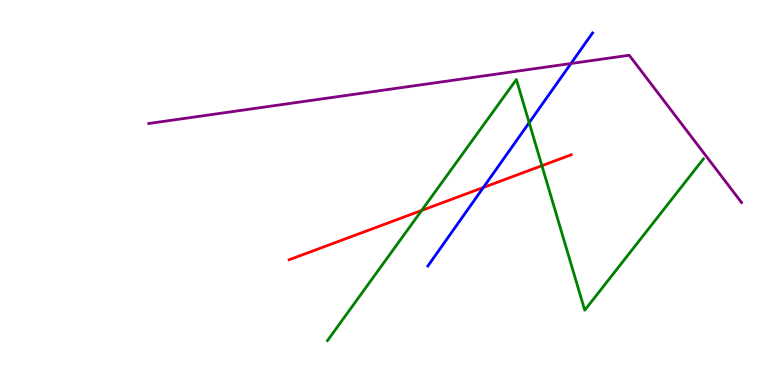[{'lines': ['blue', 'red'], 'intersections': [{'x': 6.24, 'y': 5.13}]}, {'lines': ['green', 'red'], 'intersections': [{'x': 5.44, 'y': 4.53}, {'x': 6.99, 'y': 5.7}]}, {'lines': ['purple', 'red'], 'intersections': []}, {'lines': ['blue', 'green'], 'intersections': [{'x': 6.83, 'y': 6.81}]}, {'lines': ['blue', 'purple'], 'intersections': [{'x': 7.37, 'y': 8.35}]}, {'lines': ['green', 'purple'], 'intersections': []}]